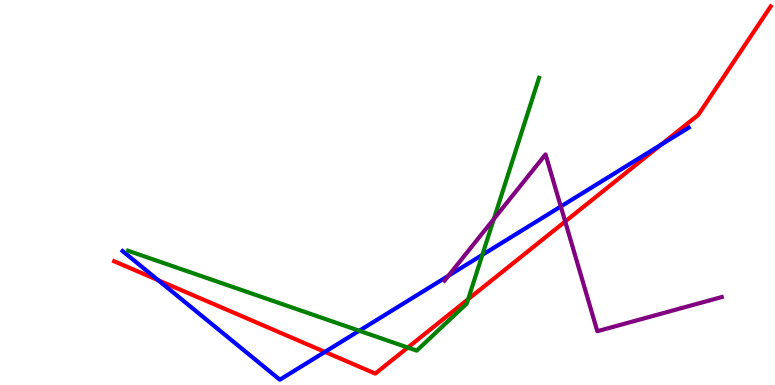[{'lines': ['blue', 'red'], 'intersections': [{'x': 2.04, 'y': 2.72}, {'x': 4.19, 'y': 0.859}, {'x': 8.53, 'y': 6.24}]}, {'lines': ['green', 'red'], 'intersections': [{'x': 5.26, 'y': 0.973}, {'x': 6.04, 'y': 2.23}]}, {'lines': ['purple', 'red'], 'intersections': [{'x': 7.29, 'y': 4.25}]}, {'lines': ['blue', 'green'], 'intersections': [{'x': 4.64, 'y': 1.41}, {'x': 6.22, 'y': 3.38}]}, {'lines': ['blue', 'purple'], 'intersections': [{'x': 5.79, 'y': 2.84}, {'x': 7.24, 'y': 4.64}]}, {'lines': ['green', 'purple'], 'intersections': [{'x': 6.37, 'y': 4.31}]}]